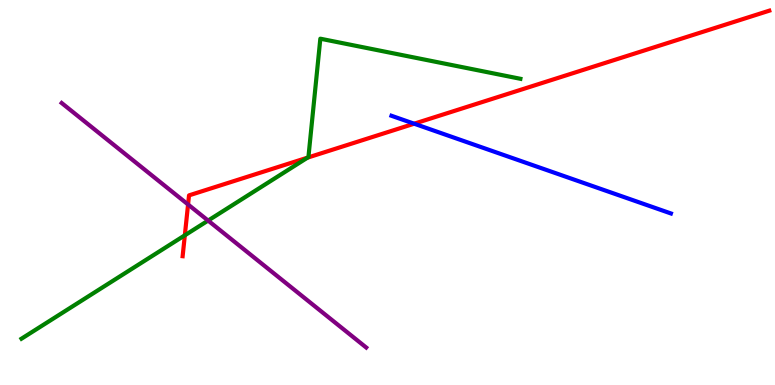[{'lines': ['blue', 'red'], 'intersections': [{'x': 5.34, 'y': 6.79}]}, {'lines': ['green', 'red'], 'intersections': [{'x': 2.38, 'y': 3.89}, {'x': 3.97, 'y': 5.9}]}, {'lines': ['purple', 'red'], 'intersections': [{'x': 2.43, 'y': 4.69}]}, {'lines': ['blue', 'green'], 'intersections': []}, {'lines': ['blue', 'purple'], 'intersections': []}, {'lines': ['green', 'purple'], 'intersections': [{'x': 2.69, 'y': 4.27}]}]